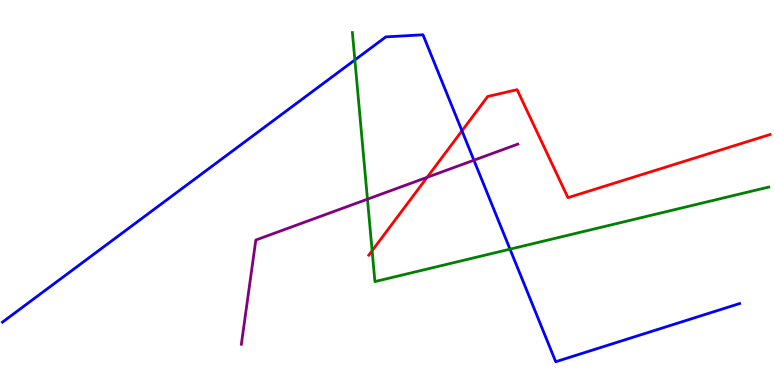[{'lines': ['blue', 'red'], 'intersections': [{'x': 5.96, 'y': 6.6}]}, {'lines': ['green', 'red'], 'intersections': [{'x': 4.8, 'y': 3.49}]}, {'lines': ['purple', 'red'], 'intersections': [{'x': 5.51, 'y': 5.39}]}, {'lines': ['blue', 'green'], 'intersections': [{'x': 4.58, 'y': 8.44}, {'x': 6.58, 'y': 3.53}]}, {'lines': ['blue', 'purple'], 'intersections': [{'x': 6.11, 'y': 5.84}]}, {'lines': ['green', 'purple'], 'intersections': [{'x': 4.74, 'y': 4.83}]}]